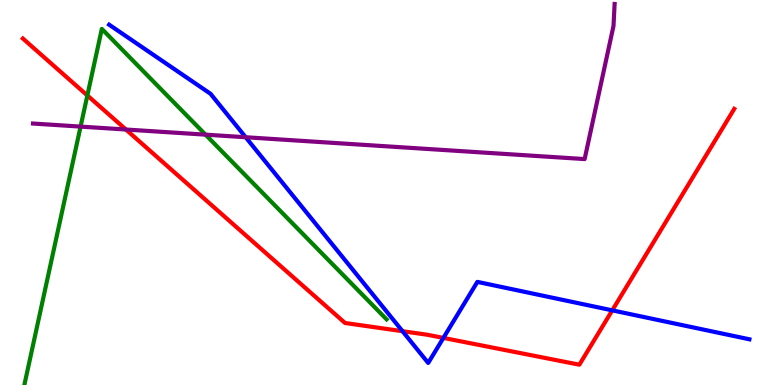[{'lines': ['blue', 'red'], 'intersections': [{'x': 5.19, 'y': 1.4}, {'x': 5.72, 'y': 1.22}, {'x': 7.9, 'y': 1.94}]}, {'lines': ['green', 'red'], 'intersections': [{'x': 1.13, 'y': 7.52}]}, {'lines': ['purple', 'red'], 'intersections': [{'x': 1.62, 'y': 6.64}]}, {'lines': ['blue', 'green'], 'intersections': []}, {'lines': ['blue', 'purple'], 'intersections': [{'x': 3.17, 'y': 6.44}]}, {'lines': ['green', 'purple'], 'intersections': [{'x': 1.04, 'y': 6.71}, {'x': 2.65, 'y': 6.5}]}]